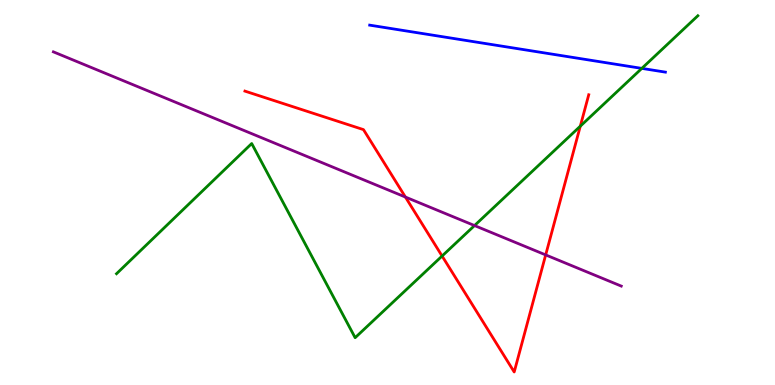[{'lines': ['blue', 'red'], 'intersections': []}, {'lines': ['green', 'red'], 'intersections': [{'x': 5.7, 'y': 3.35}, {'x': 7.49, 'y': 6.72}]}, {'lines': ['purple', 'red'], 'intersections': [{'x': 5.23, 'y': 4.88}, {'x': 7.04, 'y': 3.38}]}, {'lines': ['blue', 'green'], 'intersections': [{'x': 8.28, 'y': 8.22}]}, {'lines': ['blue', 'purple'], 'intersections': []}, {'lines': ['green', 'purple'], 'intersections': [{'x': 6.12, 'y': 4.14}]}]